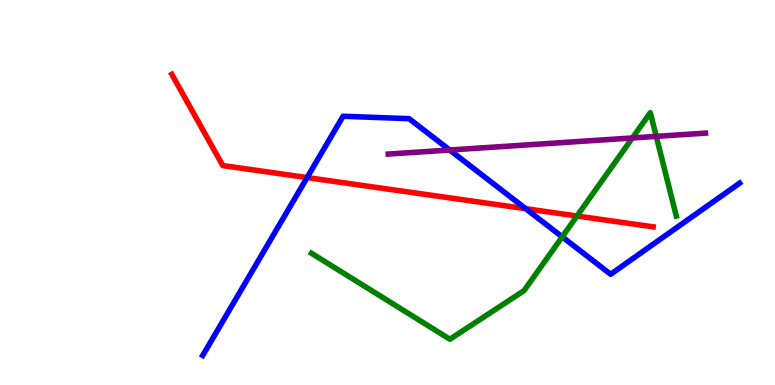[{'lines': ['blue', 'red'], 'intersections': [{'x': 3.96, 'y': 5.39}, {'x': 6.78, 'y': 4.58}]}, {'lines': ['green', 'red'], 'intersections': [{'x': 7.45, 'y': 4.39}]}, {'lines': ['purple', 'red'], 'intersections': []}, {'lines': ['blue', 'green'], 'intersections': [{'x': 7.25, 'y': 3.85}]}, {'lines': ['blue', 'purple'], 'intersections': [{'x': 5.8, 'y': 6.1}]}, {'lines': ['green', 'purple'], 'intersections': [{'x': 8.16, 'y': 6.42}, {'x': 8.47, 'y': 6.46}]}]